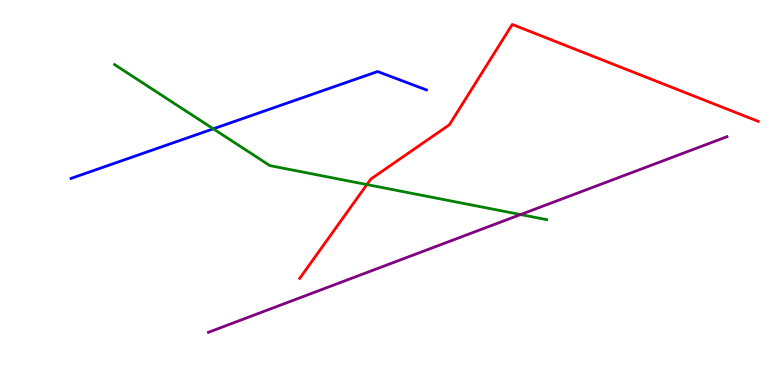[{'lines': ['blue', 'red'], 'intersections': []}, {'lines': ['green', 'red'], 'intersections': [{'x': 4.73, 'y': 5.21}]}, {'lines': ['purple', 'red'], 'intersections': []}, {'lines': ['blue', 'green'], 'intersections': [{'x': 2.75, 'y': 6.65}]}, {'lines': ['blue', 'purple'], 'intersections': []}, {'lines': ['green', 'purple'], 'intersections': [{'x': 6.72, 'y': 4.43}]}]